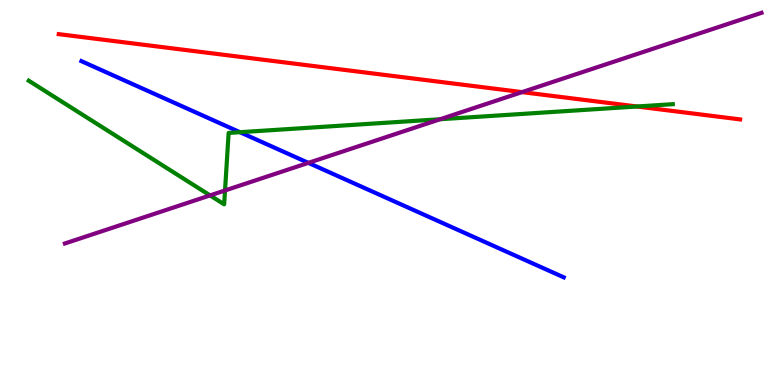[{'lines': ['blue', 'red'], 'intersections': []}, {'lines': ['green', 'red'], 'intersections': [{'x': 8.22, 'y': 7.23}]}, {'lines': ['purple', 'red'], 'intersections': [{'x': 6.74, 'y': 7.61}]}, {'lines': ['blue', 'green'], 'intersections': [{'x': 3.1, 'y': 6.57}]}, {'lines': ['blue', 'purple'], 'intersections': [{'x': 3.98, 'y': 5.77}]}, {'lines': ['green', 'purple'], 'intersections': [{'x': 2.71, 'y': 4.92}, {'x': 2.9, 'y': 5.05}, {'x': 5.68, 'y': 6.9}]}]